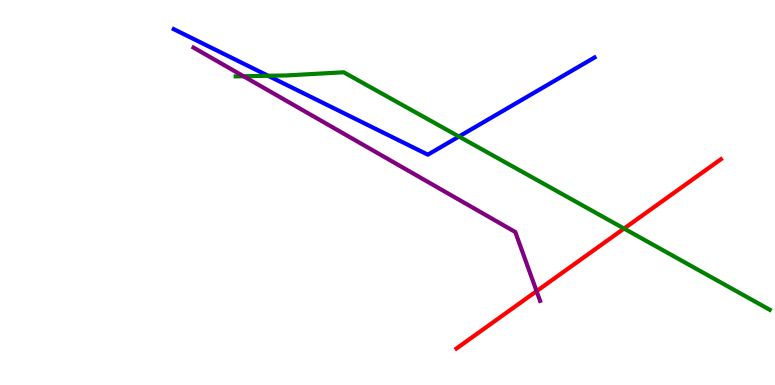[{'lines': ['blue', 'red'], 'intersections': []}, {'lines': ['green', 'red'], 'intersections': [{'x': 8.05, 'y': 4.06}]}, {'lines': ['purple', 'red'], 'intersections': [{'x': 6.92, 'y': 2.44}]}, {'lines': ['blue', 'green'], 'intersections': [{'x': 3.46, 'y': 8.03}, {'x': 5.92, 'y': 6.45}]}, {'lines': ['blue', 'purple'], 'intersections': []}, {'lines': ['green', 'purple'], 'intersections': [{'x': 3.14, 'y': 8.02}]}]